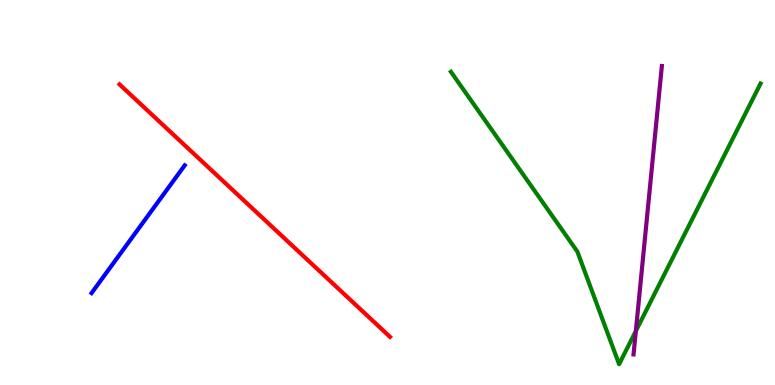[{'lines': ['blue', 'red'], 'intersections': []}, {'lines': ['green', 'red'], 'intersections': []}, {'lines': ['purple', 'red'], 'intersections': []}, {'lines': ['blue', 'green'], 'intersections': []}, {'lines': ['blue', 'purple'], 'intersections': []}, {'lines': ['green', 'purple'], 'intersections': [{'x': 8.2, 'y': 1.4}]}]